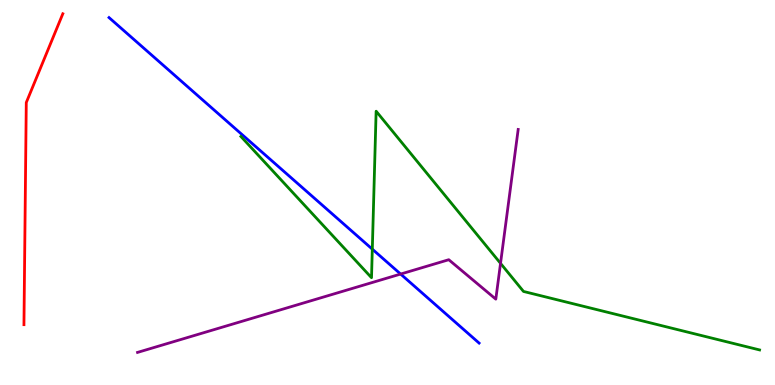[{'lines': ['blue', 'red'], 'intersections': []}, {'lines': ['green', 'red'], 'intersections': []}, {'lines': ['purple', 'red'], 'intersections': []}, {'lines': ['blue', 'green'], 'intersections': [{'x': 4.8, 'y': 3.53}]}, {'lines': ['blue', 'purple'], 'intersections': [{'x': 5.17, 'y': 2.88}]}, {'lines': ['green', 'purple'], 'intersections': [{'x': 6.46, 'y': 3.16}]}]